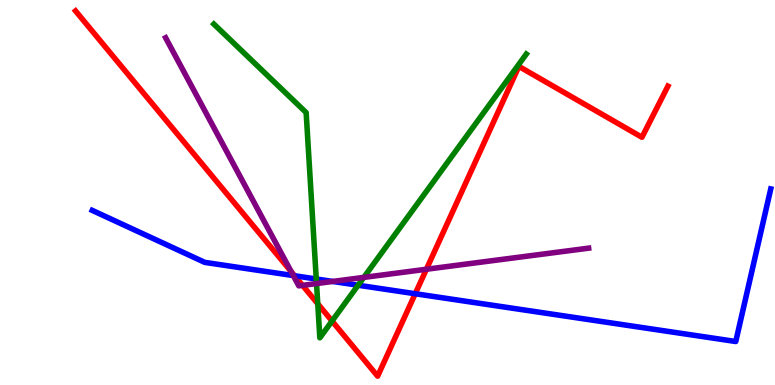[{'lines': ['blue', 'red'], 'intersections': [{'x': 3.8, 'y': 2.84}, {'x': 5.36, 'y': 2.37}]}, {'lines': ['green', 'red'], 'intersections': [{'x': 4.1, 'y': 2.11}, {'x': 4.28, 'y': 1.66}]}, {'lines': ['purple', 'red'], 'intersections': [{'x': 3.76, 'y': 2.95}, {'x': 3.9, 'y': 2.59}, {'x': 5.5, 'y': 3.01}]}, {'lines': ['blue', 'green'], 'intersections': [{'x': 4.08, 'y': 2.75}, {'x': 4.62, 'y': 2.59}]}, {'lines': ['blue', 'purple'], 'intersections': [{'x': 3.78, 'y': 2.84}, {'x': 4.29, 'y': 2.69}]}, {'lines': ['green', 'purple'], 'intersections': [{'x': 4.08, 'y': 2.64}, {'x': 4.69, 'y': 2.79}]}]